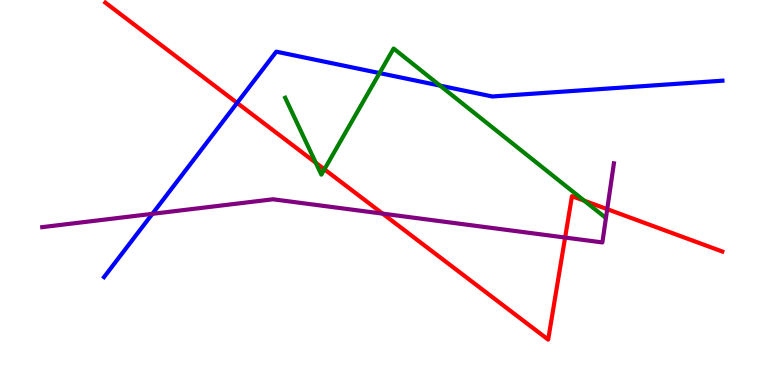[{'lines': ['blue', 'red'], 'intersections': [{'x': 3.06, 'y': 7.33}]}, {'lines': ['green', 'red'], 'intersections': [{'x': 4.07, 'y': 5.77}, {'x': 4.19, 'y': 5.6}, {'x': 7.54, 'y': 4.79}]}, {'lines': ['purple', 'red'], 'intersections': [{'x': 4.94, 'y': 4.45}, {'x': 7.29, 'y': 3.83}, {'x': 7.84, 'y': 4.57}]}, {'lines': ['blue', 'green'], 'intersections': [{'x': 4.9, 'y': 8.1}, {'x': 5.68, 'y': 7.78}]}, {'lines': ['blue', 'purple'], 'intersections': [{'x': 1.97, 'y': 4.45}]}, {'lines': ['green', 'purple'], 'intersections': []}]